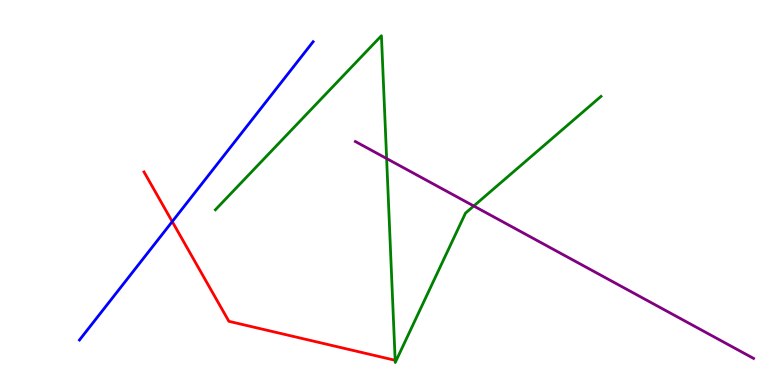[{'lines': ['blue', 'red'], 'intersections': [{'x': 2.22, 'y': 4.24}]}, {'lines': ['green', 'red'], 'intersections': []}, {'lines': ['purple', 'red'], 'intersections': []}, {'lines': ['blue', 'green'], 'intersections': []}, {'lines': ['blue', 'purple'], 'intersections': []}, {'lines': ['green', 'purple'], 'intersections': [{'x': 4.99, 'y': 5.88}, {'x': 6.11, 'y': 4.65}]}]